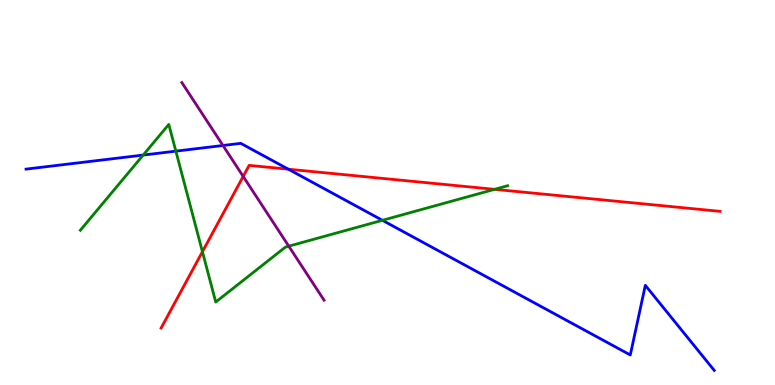[{'lines': ['blue', 'red'], 'intersections': [{'x': 3.72, 'y': 5.61}]}, {'lines': ['green', 'red'], 'intersections': [{'x': 2.61, 'y': 3.46}, {'x': 6.38, 'y': 5.08}]}, {'lines': ['purple', 'red'], 'intersections': [{'x': 3.14, 'y': 5.42}]}, {'lines': ['blue', 'green'], 'intersections': [{'x': 1.85, 'y': 5.97}, {'x': 2.27, 'y': 6.07}, {'x': 4.93, 'y': 4.28}]}, {'lines': ['blue', 'purple'], 'intersections': [{'x': 2.88, 'y': 6.22}]}, {'lines': ['green', 'purple'], 'intersections': [{'x': 3.73, 'y': 3.61}]}]